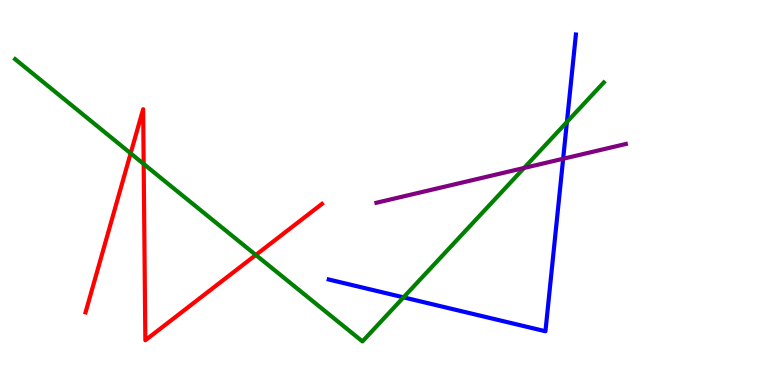[{'lines': ['blue', 'red'], 'intersections': []}, {'lines': ['green', 'red'], 'intersections': [{'x': 1.69, 'y': 6.02}, {'x': 1.85, 'y': 5.74}, {'x': 3.3, 'y': 3.38}]}, {'lines': ['purple', 'red'], 'intersections': []}, {'lines': ['blue', 'green'], 'intersections': [{'x': 5.21, 'y': 2.28}, {'x': 7.32, 'y': 6.83}]}, {'lines': ['blue', 'purple'], 'intersections': [{'x': 7.27, 'y': 5.88}]}, {'lines': ['green', 'purple'], 'intersections': [{'x': 6.76, 'y': 5.64}]}]